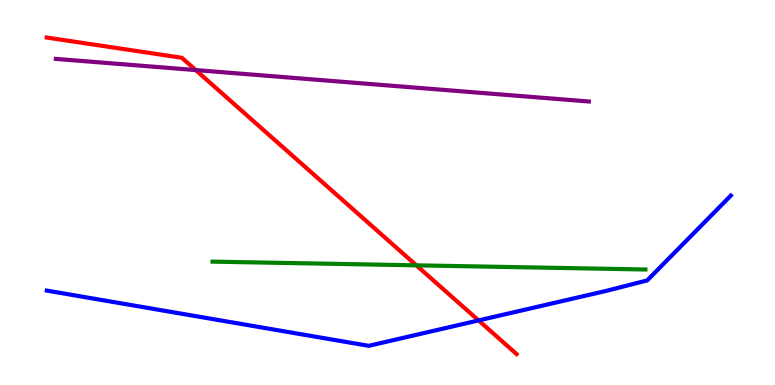[{'lines': ['blue', 'red'], 'intersections': [{'x': 6.18, 'y': 1.68}]}, {'lines': ['green', 'red'], 'intersections': [{'x': 5.37, 'y': 3.11}]}, {'lines': ['purple', 'red'], 'intersections': [{'x': 2.53, 'y': 8.18}]}, {'lines': ['blue', 'green'], 'intersections': []}, {'lines': ['blue', 'purple'], 'intersections': []}, {'lines': ['green', 'purple'], 'intersections': []}]